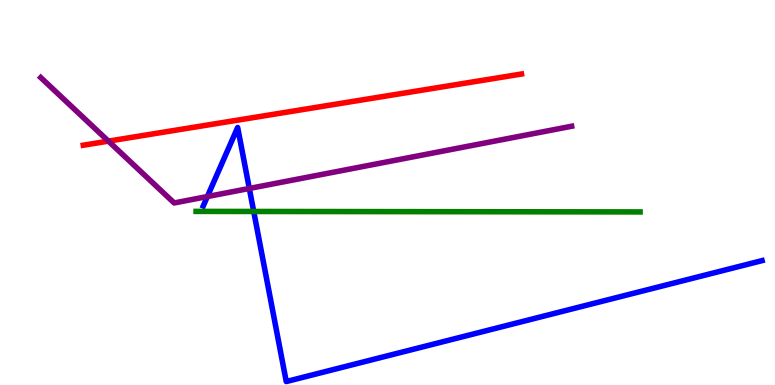[{'lines': ['blue', 'red'], 'intersections': []}, {'lines': ['green', 'red'], 'intersections': []}, {'lines': ['purple', 'red'], 'intersections': [{'x': 1.4, 'y': 6.33}]}, {'lines': ['blue', 'green'], 'intersections': [{'x': 3.27, 'y': 4.51}]}, {'lines': ['blue', 'purple'], 'intersections': [{'x': 2.68, 'y': 4.89}, {'x': 3.22, 'y': 5.11}]}, {'lines': ['green', 'purple'], 'intersections': []}]